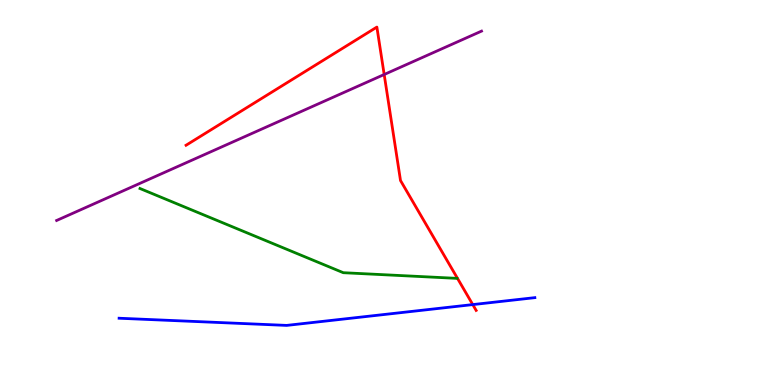[{'lines': ['blue', 'red'], 'intersections': [{'x': 6.1, 'y': 2.09}]}, {'lines': ['green', 'red'], 'intersections': []}, {'lines': ['purple', 'red'], 'intersections': [{'x': 4.96, 'y': 8.06}]}, {'lines': ['blue', 'green'], 'intersections': []}, {'lines': ['blue', 'purple'], 'intersections': []}, {'lines': ['green', 'purple'], 'intersections': []}]